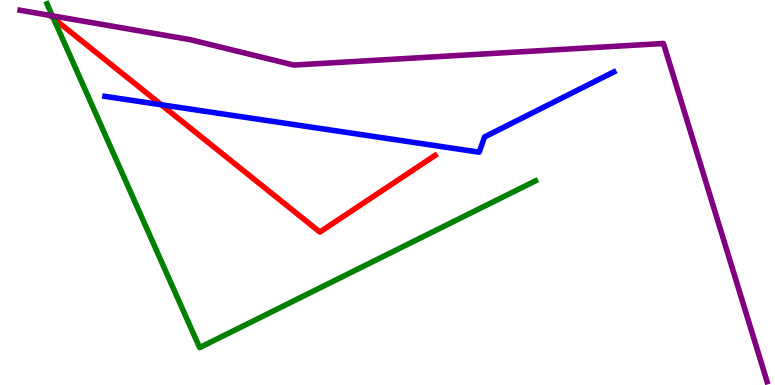[{'lines': ['blue', 'red'], 'intersections': [{'x': 2.08, 'y': 7.28}]}, {'lines': ['green', 'red'], 'intersections': [{'x': 0.689, 'y': 9.53}]}, {'lines': ['purple', 'red'], 'intersections': []}, {'lines': ['blue', 'green'], 'intersections': []}, {'lines': ['blue', 'purple'], 'intersections': []}, {'lines': ['green', 'purple'], 'intersections': [{'x': 0.676, 'y': 9.59}]}]